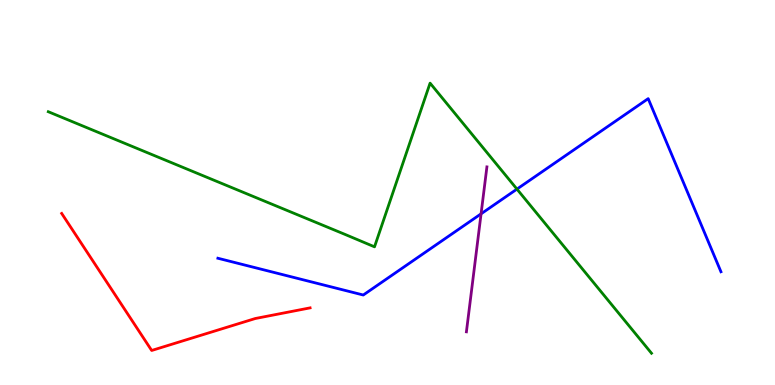[{'lines': ['blue', 'red'], 'intersections': []}, {'lines': ['green', 'red'], 'intersections': []}, {'lines': ['purple', 'red'], 'intersections': []}, {'lines': ['blue', 'green'], 'intersections': [{'x': 6.67, 'y': 5.09}]}, {'lines': ['blue', 'purple'], 'intersections': [{'x': 6.21, 'y': 4.45}]}, {'lines': ['green', 'purple'], 'intersections': []}]